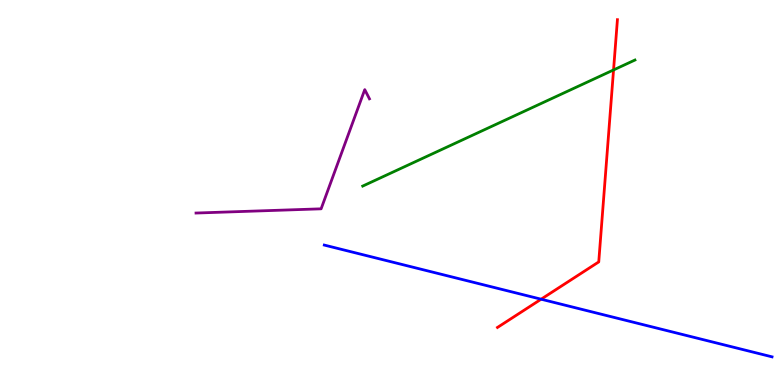[{'lines': ['blue', 'red'], 'intersections': [{'x': 6.98, 'y': 2.23}]}, {'lines': ['green', 'red'], 'intersections': [{'x': 7.92, 'y': 8.18}]}, {'lines': ['purple', 'red'], 'intersections': []}, {'lines': ['blue', 'green'], 'intersections': []}, {'lines': ['blue', 'purple'], 'intersections': []}, {'lines': ['green', 'purple'], 'intersections': []}]